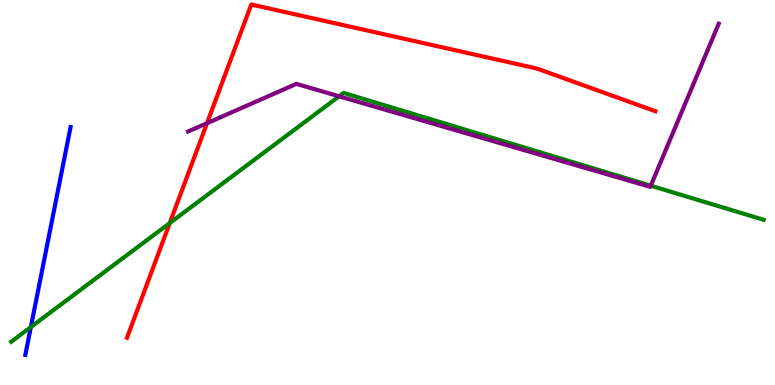[{'lines': ['blue', 'red'], 'intersections': []}, {'lines': ['green', 'red'], 'intersections': [{'x': 2.19, 'y': 4.21}]}, {'lines': ['purple', 'red'], 'intersections': [{'x': 2.67, 'y': 6.8}]}, {'lines': ['blue', 'green'], 'intersections': [{'x': 0.398, 'y': 1.51}]}, {'lines': ['blue', 'purple'], 'intersections': []}, {'lines': ['green', 'purple'], 'intersections': [{'x': 4.38, 'y': 7.5}, {'x': 8.4, 'y': 5.18}]}]